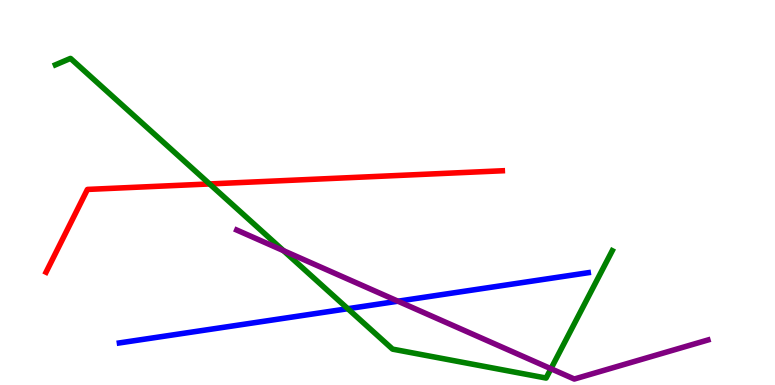[{'lines': ['blue', 'red'], 'intersections': []}, {'lines': ['green', 'red'], 'intersections': [{'x': 2.7, 'y': 5.22}]}, {'lines': ['purple', 'red'], 'intersections': []}, {'lines': ['blue', 'green'], 'intersections': [{'x': 4.49, 'y': 1.98}]}, {'lines': ['blue', 'purple'], 'intersections': [{'x': 5.14, 'y': 2.18}]}, {'lines': ['green', 'purple'], 'intersections': [{'x': 3.66, 'y': 3.49}, {'x': 7.11, 'y': 0.423}]}]